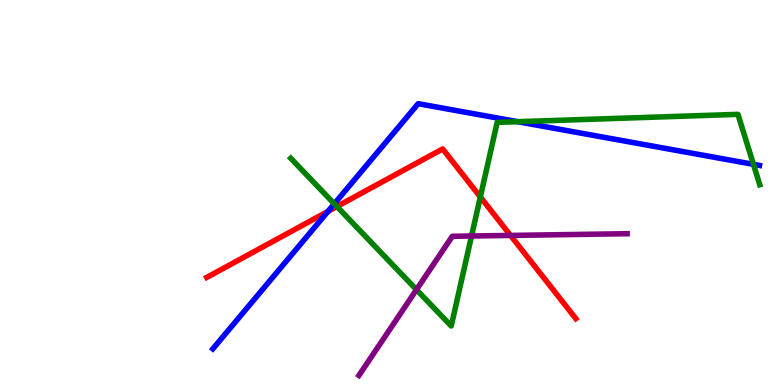[{'lines': ['blue', 'red'], 'intersections': [{'x': 4.23, 'y': 4.51}]}, {'lines': ['green', 'red'], 'intersections': [{'x': 4.35, 'y': 4.64}, {'x': 6.2, 'y': 4.88}]}, {'lines': ['purple', 'red'], 'intersections': [{'x': 6.59, 'y': 3.88}]}, {'lines': ['blue', 'green'], 'intersections': [{'x': 4.31, 'y': 4.71}, {'x': 6.68, 'y': 6.84}, {'x': 9.72, 'y': 5.73}]}, {'lines': ['blue', 'purple'], 'intersections': []}, {'lines': ['green', 'purple'], 'intersections': [{'x': 5.37, 'y': 2.48}, {'x': 6.08, 'y': 3.87}]}]